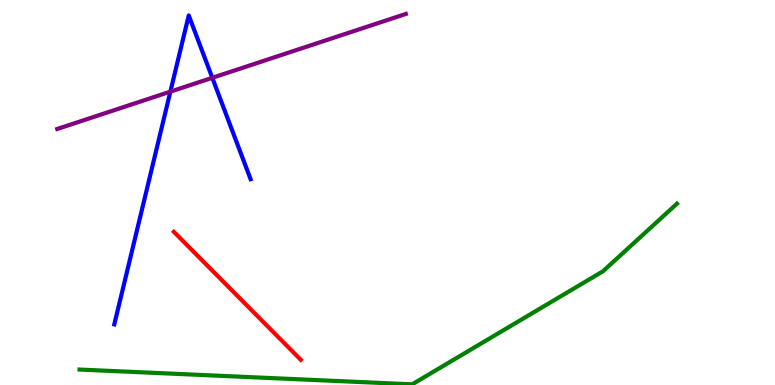[{'lines': ['blue', 'red'], 'intersections': []}, {'lines': ['green', 'red'], 'intersections': []}, {'lines': ['purple', 'red'], 'intersections': []}, {'lines': ['blue', 'green'], 'intersections': []}, {'lines': ['blue', 'purple'], 'intersections': [{'x': 2.2, 'y': 7.62}, {'x': 2.74, 'y': 7.98}]}, {'lines': ['green', 'purple'], 'intersections': []}]